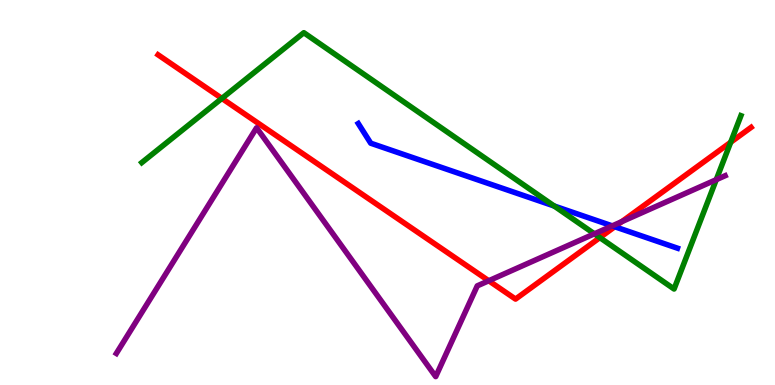[{'lines': ['blue', 'red'], 'intersections': [{'x': 7.93, 'y': 4.11}]}, {'lines': ['green', 'red'], 'intersections': [{'x': 2.86, 'y': 7.44}, {'x': 7.74, 'y': 3.83}, {'x': 9.43, 'y': 6.3}]}, {'lines': ['purple', 'red'], 'intersections': [{'x': 6.31, 'y': 2.71}, {'x': 8.02, 'y': 4.24}]}, {'lines': ['blue', 'green'], 'intersections': [{'x': 7.15, 'y': 4.65}]}, {'lines': ['blue', 'purple'], 'intersections': [{'x': 7.9, 'y': 4.13}]}, {'lines': ['green', 'purple'], 'intersections': [{'x': 7.67, 'y': 3.93}, {'x': 9.24, 'y': 5.33}]}]